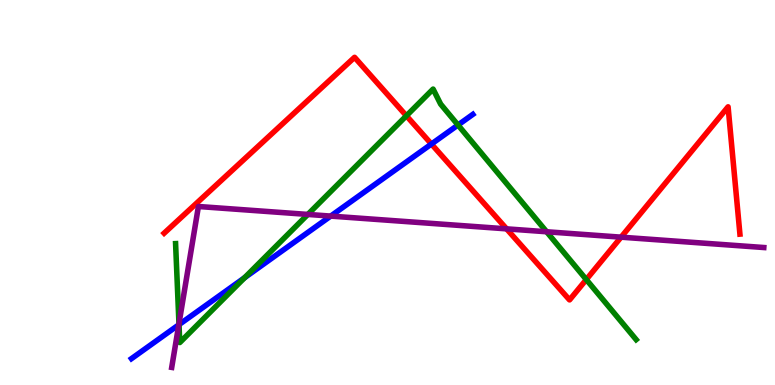[{'lines': ['blue', 'red'], 'intersections': [{'x': 5.57, 'y': 6.26}]}, {'lines': ['green', 'red'], 'intersections': [{'x': 5.24, 'y': 6.99}, {'x': 7.57, 'y': 2.74}]}, {'lines': ['purple', 'red'], 'intersections': [{'x': 6.54, 'y': 4.06}, {'x': 8.01, 'y': 3.84}]}, {'lines': ['blue', 'green'], 'intersections': [{'x': 2.31, 'y': 1.57}, {'x': 3.16, 'y': 2.79}, {'x': 5.91, 'y': 6.75}]}, {'lines': ['blue', 'purple'], 'intersections': [{'x': 2.31, 'y': 1.56}, {'x': 4.27, 'y': 4.39}]}, {'lines': ['green', 'purple'], 'intersections': [{'x': 2.31, 'y': 1.59}, {'x': 3.97, 'y': 4.43}, {'x': 7.05, 'y': 3.98}]}]